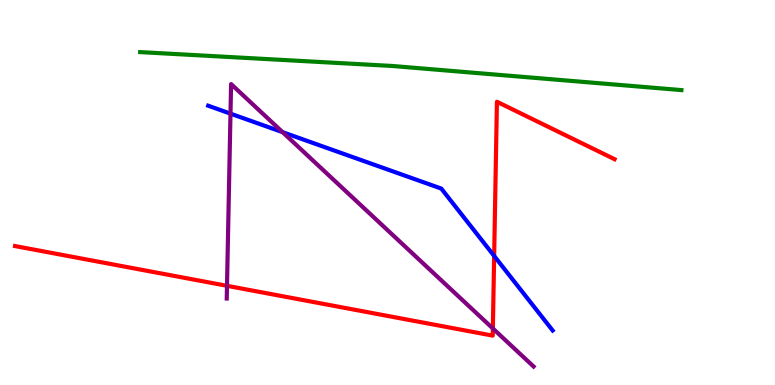[{'lines': ['blue', 'red'], 'intersections': [{'x': 6.38, 'y': 3.35}]}, {'lines': ['green', 'red'], 'intersections': []}, {'lines': ['purple', 'red'], 'intersections': [{'x': 2.93, 'y': 2.58}, {'x': 6.36, 'y': 1.47}]}, {'lines': ['blue', 'green'], 'intersections': []}, {'lines': ['blue', 'purple'], 'intersections': [{'x': 2.97, 'y': 7.05}, {'x': 3.65, 'y': 6.57}]}, {'lines': ['green', 'purple'], 'intersections': []}]